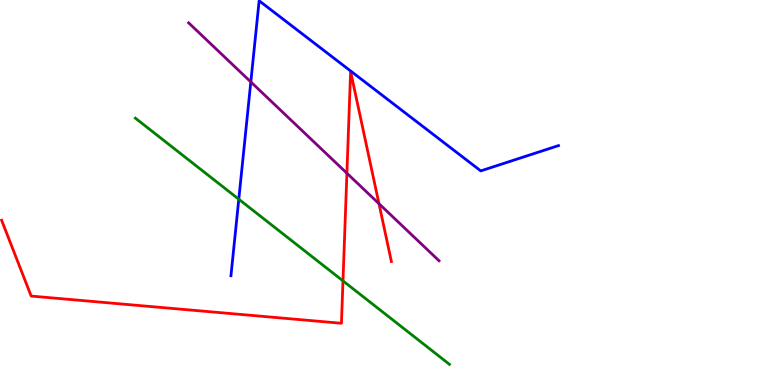[{'lines': ['blue', 'red'], 'intersections': []}, {'lines': ['green', 'red'], 'intersections': [{'x': 4.43, 'y': 2.7}]}, {'lines': ['purple', 'red'], 'intersections': [{'x': 4.48, 'y': 5.5}, {'x': 4.89, 'y': 4.71}]}, {'lines': ['blue', 'green'], 'intersections': [{'x': 3.08, 'y': 4.83}]}, {'lines': ['blue', 'purple'], 'intersections': [{'x': 3.24, 'y': 7.87}]}, {'lines': ['green', 'purple'], 'intersections': []}]